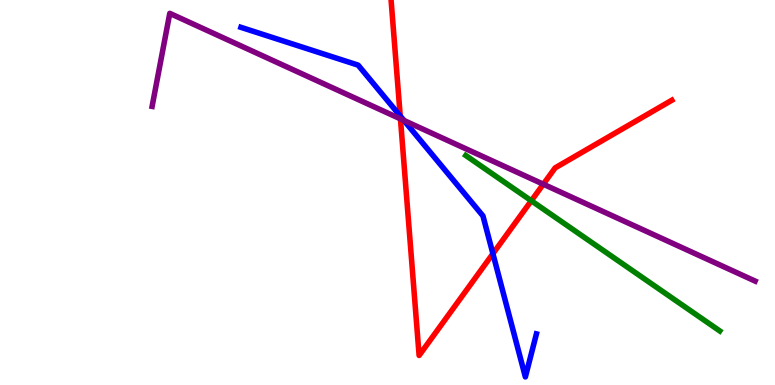[{'lines': ['blue', 'red'], 'intersections': [{'x': 5.16, 'y': 6.99}, {'x': 6.36, 'y': 3.41}]}, {'lines': ['green', 'red'], 'intersections': [{'x': 6.86, 'y': 4.79}]}, {'lines': ['purple', 'red'], 'intersections': [{'x': 5.17, 'y': 6.91}, {'x': 7.01, 'y': 5.22}]}, {'lines': ['blue', 'green'], 'intersections': []}, {'lines': ['blue', 'purple'], 'intersections': [{'x': 5.21, 'y': 6.87}]}, {'lines': ['green', 'purple'], 'intersections': []}]